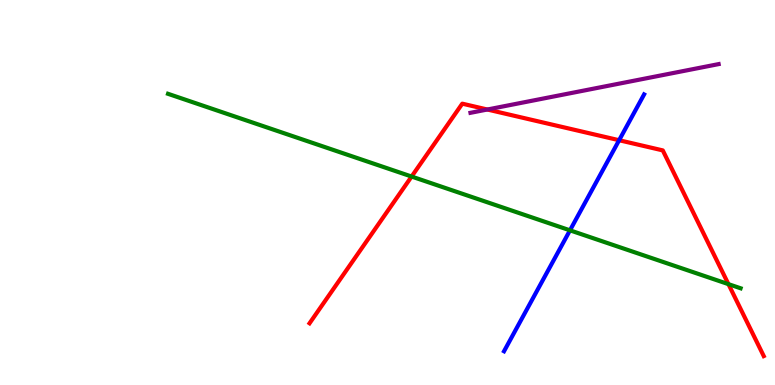[{'lines': ['blue', 'red'], 'intersections': [{'x': 7.99, 'y': 6.36}]}, {'lines': ['green', 'red'], 'intersections': [{'x': 5.31, 'y': 5.41}, {'x': 9.4, 'y': 2.62}]}, {'lines': ['purple', 'red'], 'intersections': [{'x': 6.29, 'y': 7.16}]}, {'lines': ['blue', 'green'], 'intersections': [{'x': 7.35, 'y': 4.02}]}, {'lines': ['blue', 'purple'], 'intersections': []}, {'lines': ['green', 'purple'], 'intersections': []}]